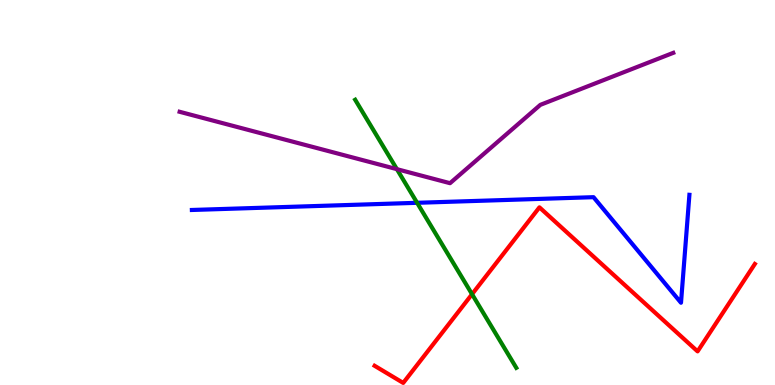[{'lines': ['blue', 'red'], 'intersections': []}, {'lines': ['green', 'red'], 'intersections': [{'x': 6.09, 'y': 2.36}]}, {'lines': ['purple', 'red'], 'intersections': []}, {'lines': ['blue', 'green'], 'intersections': [{'x': 5.38, 'y': 4.73}]}, {'lines': ['blue', 'purple'], 'intersections': []}, {'lines': ['green', 'purple'], 'intersections': [{'x': 5.12, 'y': 5.61}]}]